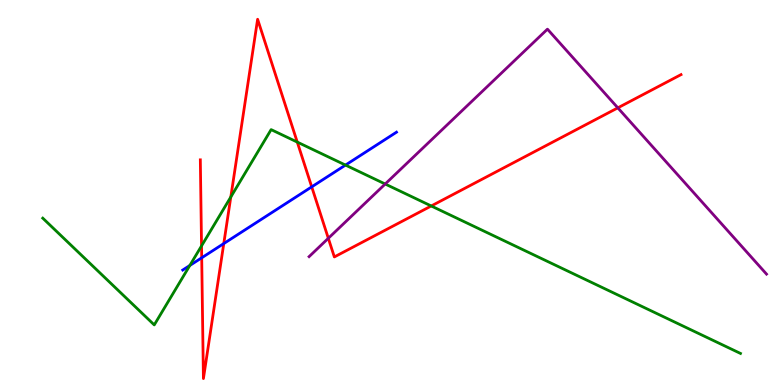[{'lines': ['blue', 'red'], 'intersections': [{'x': 2.6, 'y': 3.3}, {'x': 2.89, 'y': 3.67}, {'x': 4.02, 'y': 5.15}]}, {'lines': ['green', 'red'], 'intersections': [{'x': 2.6, 'y': 3.61}, {'x': 2.98, 'y': 4.88}, {'x': 3.84, 'y': 6.31}, {'x': 5.56, 'y': 4.65}]}, {'lines': ['purple', 'red'], 'intersections': [{'x': 4.24, 'y': 3.81}, {'x': 7.97, 'y': 7.2}]}, {'lines': ['blue', 'green'], 'intersections': [{'x': 2.45, 'y': 3.1}, {'x': 4.46, 'y': 5.71}]}, {'lines': ['blue', 'purple'], 'intersections': []}, {'lines': ['green', 'purple'], 'intersections': [{'x': 4.97, 'y': 5.22}]}]